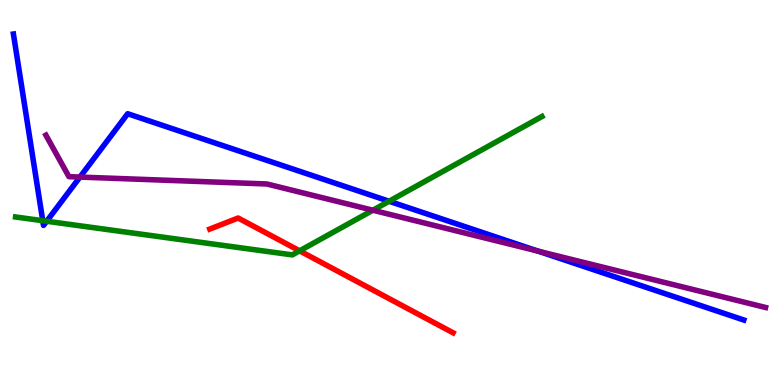[{'lines': ['blue', 'red'], 'intersections': []}, {'lines': ['green', 'red'], 'intersections': [{'x': 3.87, 'y': 3.48}]}, {'lines': ['purple', 'red'], 'intersections': []}, {'lines': ['blue', 'green'], 'intersections': [{'x': 0.552, 'y': 4.27}, {'x': 0.602, 'y': 4.25}, {'x': 5.02, 'y': 4.77}]}, {'lines': ['blue', 'purple'], 'intersections': [{'x': 1.03, 'y': 5.4}, {'x': 6.94, 'y': 3.48}]}, {'lines': ['green', 'purple'], 'intersections': [{'x': 4.81, 'y': 4.54}]}]